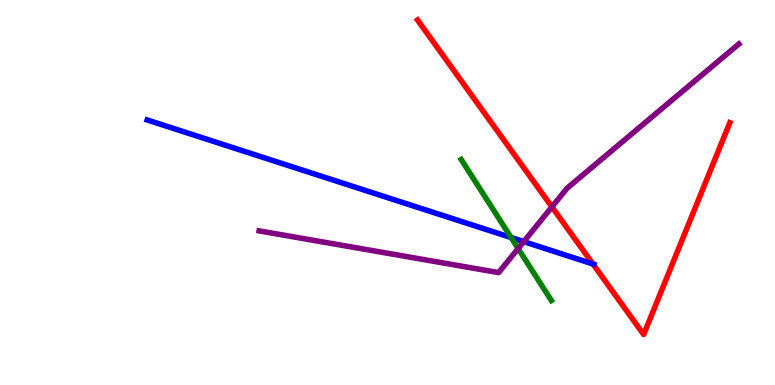[{'lines': ['blue', 'red'], 'intersections': [{'x': 7.65, 'y': 3.14}]}, {'lines': ['green', 'red'], 'intersections': []}, {'lines': ['purple', 'red'], 'intersections': [{'x': 7.12, 'y': 4.63}]}, {'lines': ['blue', 'green'], 'intersections': [{'x': 6.59, 'y': 3.83}]}, {'lines': ['blue', 'purple'], 'intersections': [{'x': 6.76, 'y': 3.72}]}, {'lines': ['green', 'purple'], 'intersections': [{'x': 6.69, 'y': 3.54}]}]